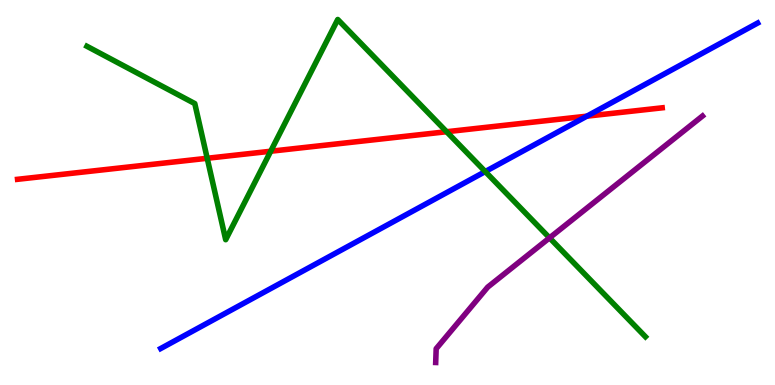[{'lines': ['blue', 'red'], 'intersections': [{'x': 7.57, 'y': 6.98}]}, {'lines': ['green', 'red'], 'intersections': [{'x': 2.67, 'y': 5.89}, {'x': 3.49, 'y': 6.07}, {'x': 5.76, 'y': 6.58}]}, {'lines': ['purple', 'red'], 'intersections': []}, {'lines': ['blue', 'green'], 'intersections': [{'x': 6.26, 'y': 5.54}]}, {'lines': ['blue', 'purple'], 'intersections': []}, {'lines': ['green', 'purple'], 'intersections': [{'x': 7.09, 'y': 3.82}]}]